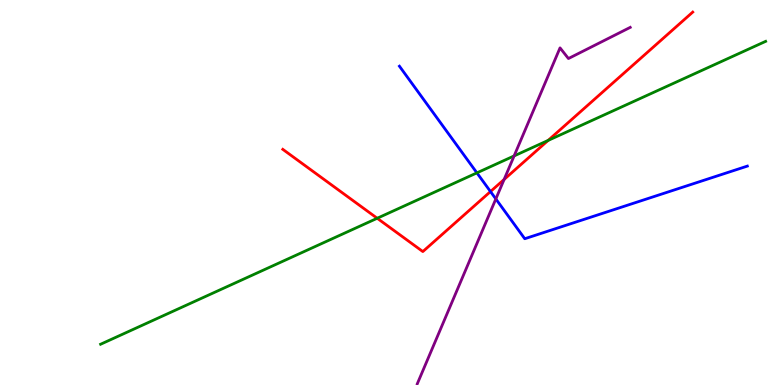[{'lines': ['blue', 'red'], 'intersections': [{'x': 6.33, 'y': 5.02}]}, {'lines': ['green', 'red'], 'intersections': [{'x': 4.87, 'y': 4.33}, {'x': 7.07, 'y': 6.35}]}, {'lines': ['purple', 'red'], 'intersections': [{'x': 6.5, 'y': 5.34}]}, {'lines': ['blue', 'green'], 'intersections': [{'x': 6.15, 'y': 5.51}]}, {'lines': ['blue', 'purple'], 'intersections': [{'x': 6.4, 'y': 4.83}]}, {'lines': ['green', 'purple'], 'intersections': [{'x': 6.63, 'y': 5.95}]}]